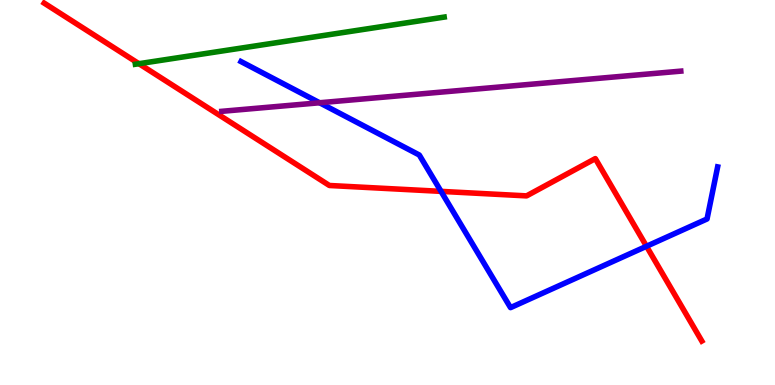[{'lines': ['blue', 'red'], 'intersections': [{'x': 5.69, 'y': 5.03}, {'x': 8.34, 'y': 3.6}]}, {'lines': ['green', 'red'], 'intersections': [{'x': 1.79, 'y': 8.35}]}, {'lines': ['purple', 'red'], 'intersections': []}, {'lines': ['blue', 'green'], 'intersections': []}, {'lines': ['blue', 'purple'], 'intersections': [{'x': 4.12, 'y': 7.33}]}, {'lines': ['green', 'purple'], 'intersections': []}]